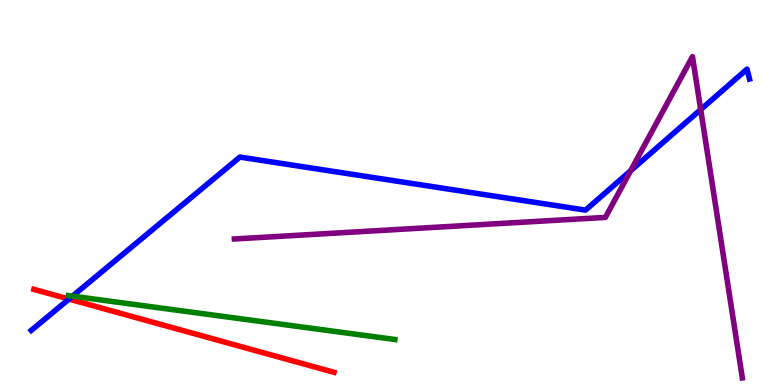[{'lines': ['blue', 'red'], 'intersections': [{'x': 0.89, 'y': 2.23}]}, {'lines': ['green', 'red'], 'intersections': []}, {'lines': ['purple', 'red'], 'intersections': []}, {'lines': ['blue', 'green'], 'intersections': [{'x': 0.935, 'y': 2.31}]}, {'lines': ['blue', 'purple'], 'intersections': [{'x': 8.14, 'y': 5.57}, {'x': 9.04, 'y': 7.15}]}, {'lines': ['green', 'purple'], 'intersections': []}]